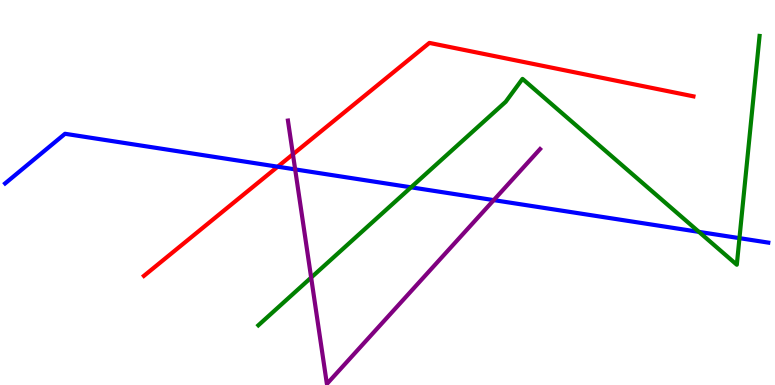[{'lines': ['blue', 'red'], 'intersections': [{'x': 3.58, 'y': 5.67}]}, {'lines': ['green', 'red'], 'intersections': []}, {'lines': ['purple', 'red'], 'intersections': [{'x': 3.78, 'y': 5.99}]}, {'lines': ['blue', 'green'], 'intersections': [{'x': 5.3, 'y': 5.13}, {'x': 9.02, 'y': 3.98}, {'x': 9.54, 'y': 3.81}]}, {'lines': ['blue', 'purple'], 'intersections': [{'x': 3.81, 'y': 5.6}, {'x': 6.37, 'y': 4.8}]}, {'lines': ['green', 'purple'], 'intersections': [{'x': 4.01, 'y': 2.79}]}]